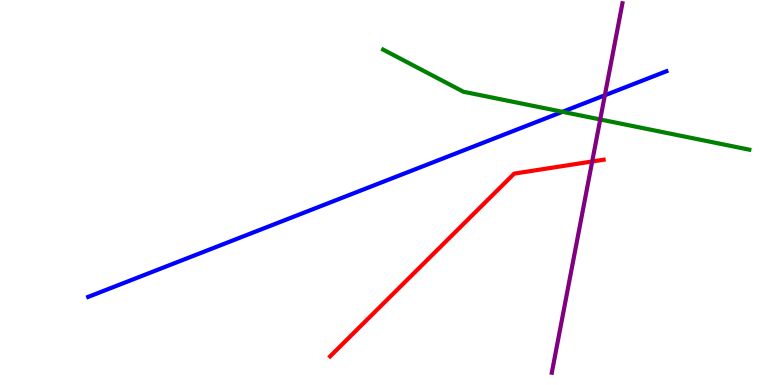[{'lines': ['blue', 'red'], 'intersections': []}, {'lines': ['green', 'red'], 'intersections': []}, {'lines': ['purple', 'red'], 'intersections': [{'x': 7.64, 'y': 5.81}]}, {'lines': ['blue', 'green'], 'intersections': [{'x': 7.26, 'y': 7.1}]}, {'lines': ['blue', 'purple'], 'intersections': [{'x': 7.8, 'y': 7.53}]}, {'lines': ['green', 'purple'], 'intersections': [{'x': 7.74, 'y': 6.9}]}]